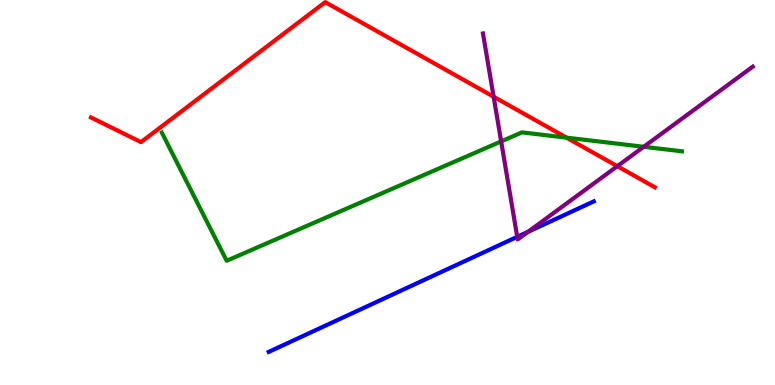[{'lines': ['blue', 'red'], 'intersections': []}, {'lines': ['green', 'red'], 'intersections': [{'x': 7.31, 'y': 6.42}]}, {'lines': ['purple', 'red'], 'intersections': [{'x': 6.37, 'y': 7.49}, {'x': 7.97, 'y': 5.68}]}, {'lines': ['blue', 'green'], 'intersections': []}, {'lines': ['blue', 'purple'], 'intersections': [{'x': 6.67, 'y': 3.85}, {'x': 6.81, 'y': 3.98}]}, {'lines': ['green', 'purple'], 'intersections': [{'x': 6.47, 'y': 6.33}, {'x': 8.31, 'y': 6.19}]}]